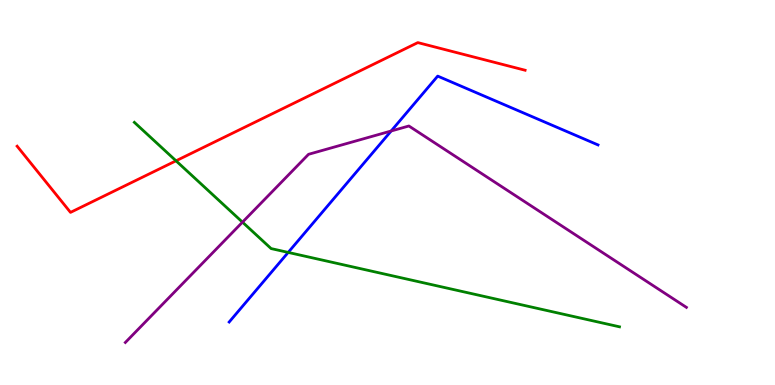[{'lines': ['blue', 'red'], 'intersections': []}, {'lines': ['green', 'red'], 'intersections': [{'x': 2.27, 'y': 5.82}]}, {'lines': ['purple', 'red'], 'intersections': []}, {'lines': ['blue', 'green'], 'intersections': [{'x': 3.72, 'y': 3.44}]}, {'lines': ['blue', 'purple'], 'intersections': [{'x': 5.05, 'y': 6.6}]}, {'lines': ['green', 'purple'], 'intersections': [{'x': 3.13, 'y': 4.23}]}]